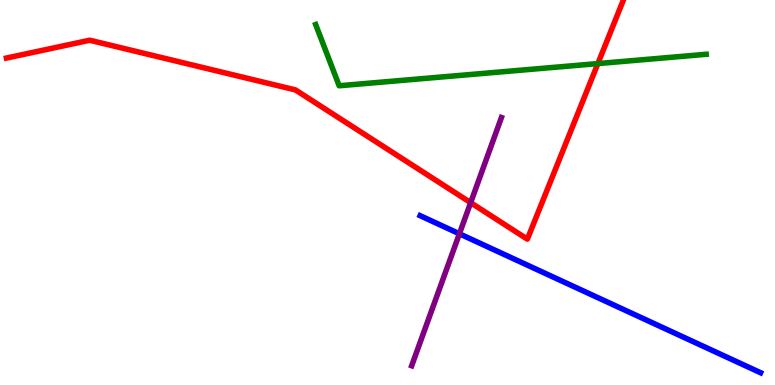[{'lines': ['blue', 'red'], 'intersections': []}, {'lines': ['green', 'red'], 'intersections': [{'x': 7.71, 'y': 8.35}]}, {'lines': ['purple', 'red'], 'intersections': [{'x': 6.07, 'y': 4.74}]}, {'lines': ['blue', 'green'], 'intersections': []}, {'lines': ['blue', 'purple'], 'intersections': [{'x': 5.93, 'y': 3.93}]}, {'lines': ['green', 'purple'], 'intersections': []}]